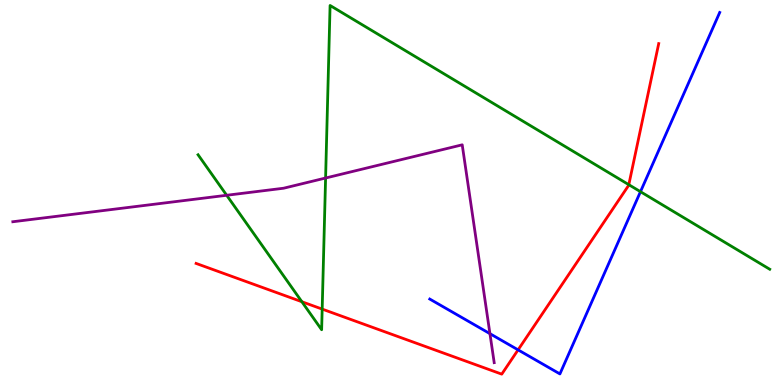[{'lines': ['blue', 'red'], 'intersections': [{'x': 6.68, 'y': 0.913}]}, {'lines': ['green', 'red'], 'intersections': [{'x': 3.9, 'y': 2.16}, {'x': 4.16, 'y': 1.97}, {'x': 8.11, 'y': 5.2}]}, {'lines': ['purple', 'red'], 'intersections': []}, {'lines': ['blue', 'green'], 'intersections': [{'x': 8.26, 'y': 5.02}]}, {'lines': ['blue', 'purple'], 'intersections': [{'x': 6.32, 'y': 1.33}]}, {'lines': ['green', 'purple'], 'intersections': [{'x': 2.92, 'y': 4.93}, {'x': 4.2, 'y': 5.38}]}]